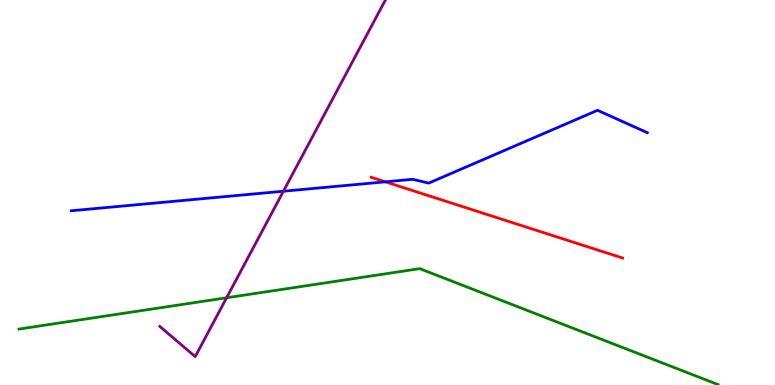[{'lines': ['blue', 'red'], 'intersections': [{'x': 4.97, 'y': 5.28}]}, {'lines': ['green', 'red'], 'intersections': []}, {'lines': ['purple', 'red'], 'intersections': []}, {'lines': ['blue', 'green'], 'intersections': []}, {'lines': ['blue', 'purple'], 'intersections': [{'x': 3.66, 'y': 5.03}]}, {'lines': ['green', 'purple'], 'intersections': [{'x': 2.92, 'y': 2.27}]}]